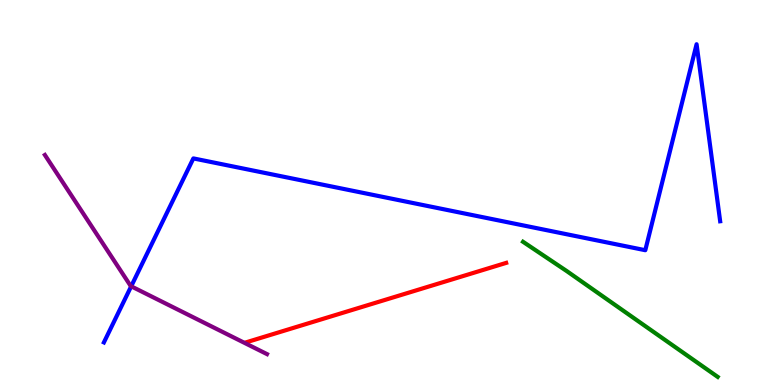[{'lines': ['blue', 'red'], 'intersections': []}, {'lines': ['green', 'red'], 'intersections': []}, {'lines': ['purple', 'red'], 'intersections': []}, {'lines': ['blue', 'green'], 'intersections': []}, {'lines': ['blue', 'purple'], 'intersections': [{'x': 1.69, 'y': 2.56}]}, {'lines': ['green', 'purple'], 'intersections': []}]